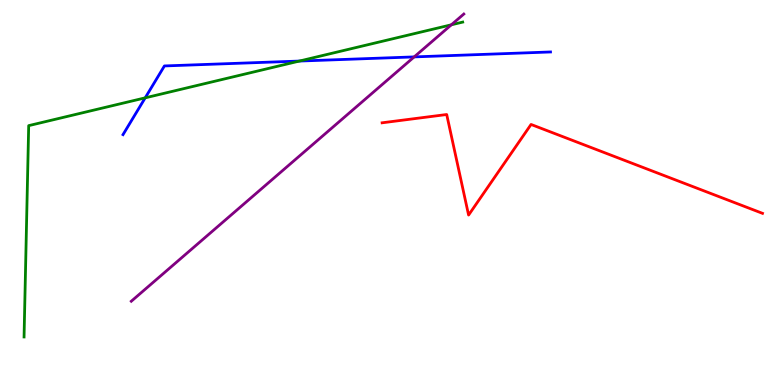[{'lines': ['blue', 'red'], 'intersections': []}, {'lines': ['green', 'red'], 'intersections': []}, {'lines': ['purple', 'red'], 'intersections': []}, {'lines': ['blue', 'green'], 'intersections': [{'x': 1.87, 'y': 7.46}, {'x': 3.86, 'y': 8.41}]}, {'lines': ['blue', 'purple'], 'intersections': [{'x': 5.34, 'y': 8.52}]}, {'lines': ['green', 'purple'], 'intersections': [{'x': 5.82, 'y': 9.36}]}]